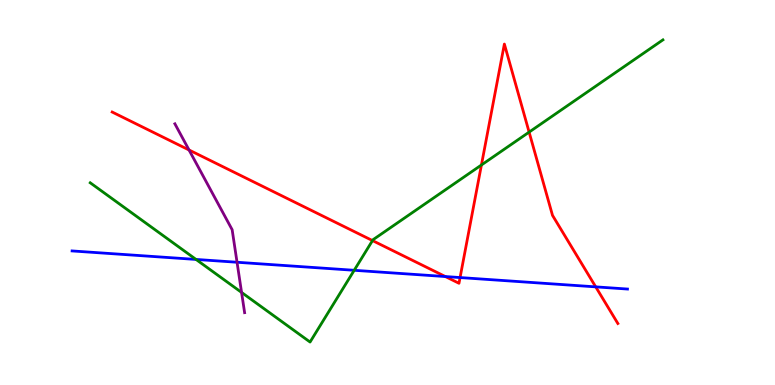[{'lines': ['blue', 'red'], 'intersections': [{'x': 5.75, 'y': 2.82}, {'x': 5.94, 'y': 2.79}, {'x': 7.69, 'y': 2.55}]}, {'lines': ['green', 'red'], 'intersections': [{'x': 4.81, 'y': 3.75}, {'x': 6.21, 'y': 5.71}, {'x': 6.83, 'y': 6.57}]}, {'lines': ['purple', 'red'], 'intersections': [{'x': 2.44, 'y': 6.1}]}, {'lines': ['blue', 'green'], 'intersections': [{'x': 2.53, 'y': 3.26}, {'x': 4.57, 'y': 2.98}]}, {'lines': ['blue', 'purple'], 'intersections': [{'x': 3.06, 'y': 3.19}]}, {'lines': ['green', 'purple'], 'intersections': [{'x': 3.12, 'y': 2.4}]}]